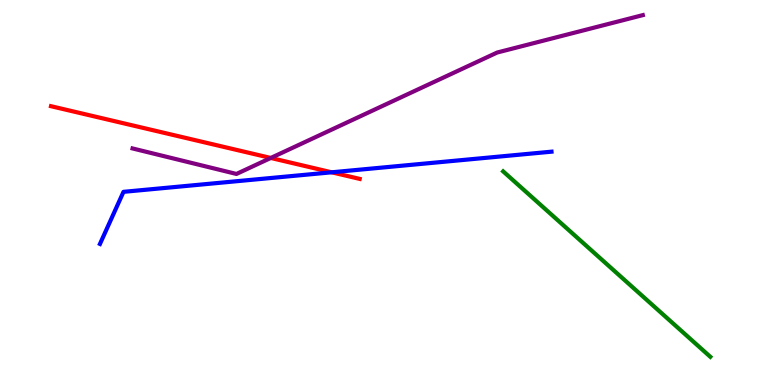[{'lines': ['blue', 'red'], 'intersections': [{'x': 4.28, 'y': 5.52}]}, {'lines': ['green', 'red'], 'intersections': []}, {'lines': ['purple', 'red'], 'intersections': [{'x': 3.49, 'y': 5.9}]}, {'lines': ['blue', 'green'], 'intersections': []}, {'lines': ['blue', 'purple'], 'intersections': []}, {'lines': ['green', 'purple'], 'intersections': []}]